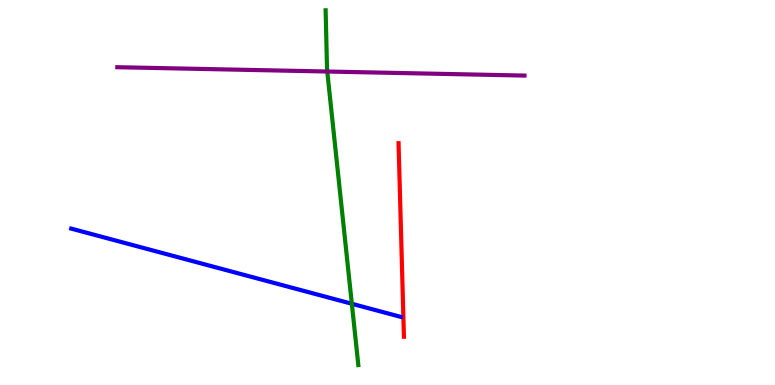[{'lines': ['blue', 'red'], 'intersections': []}, {'lines': ['green', 'red'], 'intersections': []}, {'lines': ['purple', 'red'], 'intersections': []}, {'lines': ['blue', 'green'], 'intersections': [{'x': 4.54, 'y': 2.11}]}, {'lines': ['blue', 'purple'], 'intersections': []}, {'lines': ['green', 'purple'], 'intersections': [{'x': 4.22, 'y': 8.14}]}]